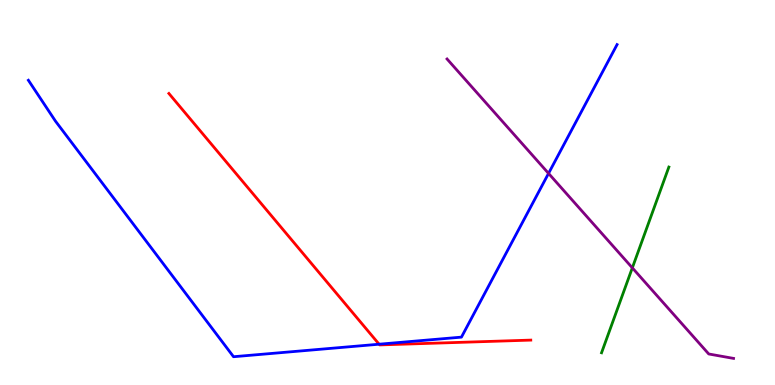[{'lines': ['blue', 'red'], 'intersections': [{'x': 4.89, 'y': 1.06}]}, {'lines': ['green', 'red'], 'intersections': []}, {'lines': ['purple', 'red'], 'intersections': []}, {'lines': ['blue', 'green'], 'intersections': []}, {'lines': ['blue', 'purple'], 'intersections': [{'x': 7.08, 'y': 5.5}]}, {'lines': ['green', 'purple'], 'intersections': [{'x': 8.16, 'y': 3.04}]}]